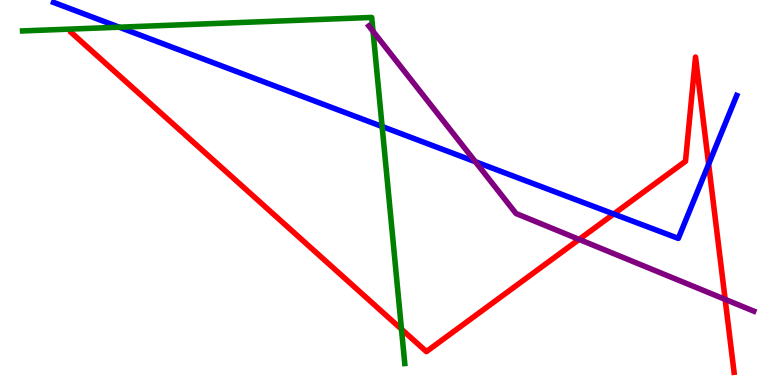[{'lines': ['blue', 'red'], 'intersections': [{'x': 7.92, 'y': 4.44}, {'x': 9.14, 'y': 5.73}]}, {'lines': ['green', 'red'], 'intersections': [{'x': 5.18, 'y': 1.45}]}, {'lines': ['purple', 'red'], 'intersections': [{'x': 7.47, 'y': 3.78}, {'x': 9.36, 'y': 2.22}]}, {'lines': ['blue', 'green'], 'intersections': [{'x': 1.54, 'y': 9.29}, {'x': 4.93, 'y': 6.71}]}, {'lines': ['blue', 'purple'], 'intersections': [{'x': 6.13, 'y': 5.8}]}, {'lines': ['green', 'purple'], 'intersections': [{'x': 4.81, 'y': 9.19}]}]